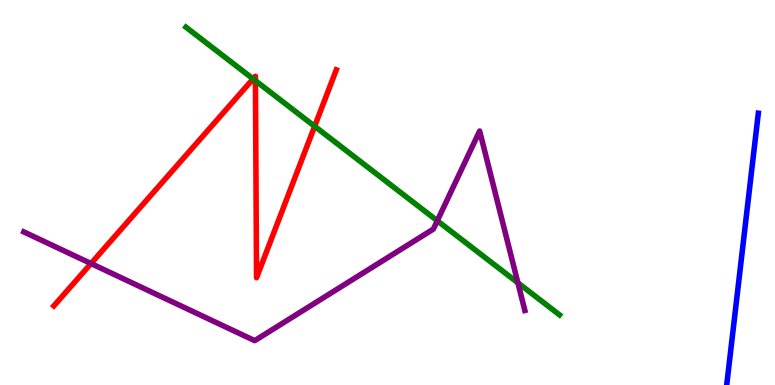[{'lines': ['blue', 'red'], 'intersections': []}, {'lines': ['green', 'red'], 'intersections': [{'x': 3.27, 'y': 7.95}, {'x': 3.3, 'y': 7.9}, {'x': 4.06, 'y': 6.72}]}, {'lines': ['purple', 'red'], 'intersections': [{'x': 1.17, 'y': 3.15}]}, {'lines': ['blue', 'green'], 'intersections': []}, {'lines': ['blue', 'purple'], 'intersections': []}, {'lines': ['green', 'purple'], 'intersections': [{'x': 5.64, 'y': 4.27}, {'x': 6.68, 'y': 2.65}]}]